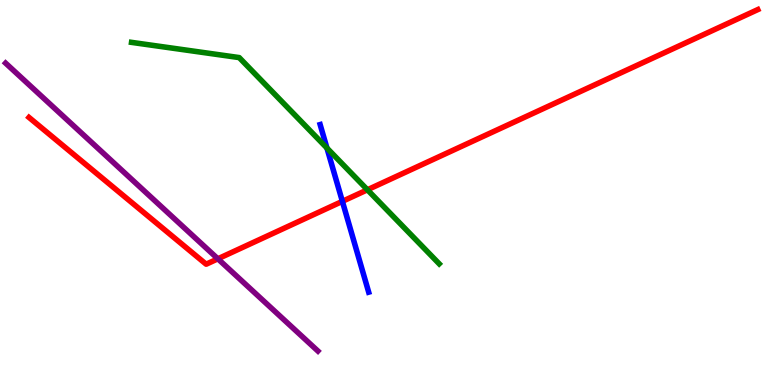[{'lines': ['blue', 'red'], 'intersections': [{'x': 4.42, 'y': 4.77}]}, {'lines': ['green', 'red'], 'intersections': [{'x': 4.74, 'y': 5.07}]}, {'lines': ['purple', 'red'], 'intersections': [{'x': 2.81, 'y': 3.28}]}, {'lines': ['blue', 'green'], 'intersections': [{'x': 4.22, 'y': 6.15}]}, {'lines': ['blue', 'purple'], 'intersections': []}, {'lines': ['green', 'purple'], 'intersections': []}]